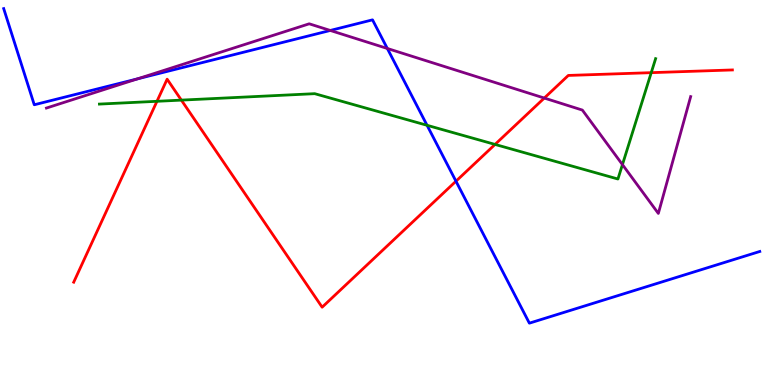[{'lines': ['blue', 'red'], 'intersections': [{'x': 5.88, 'y': 5.29}]}, {'lines': ['green', 'red'], 'intersections': [{'x': 2.03, 'y': 7.37}, {'x': 2.34, 'y': 7.4}, {'x': 6.39, 'y': 6.25}, {'x': 8.4, 'y': 8.11}]}, {'lines': ['purple', 'red'], 'intersections': [{'x': 7.02, 'y': 7.45}]}, {'lines': ['blue', 'green'], 'intersections': [{'x': 5.51, 'y': 6.75}]}, {'lines': ['blue', 'purple'], 'intersections': [{'x': 1.77, 'y': 7.95}, {'x': 4.26, 'y': 9.21}, {'x': 5.0, 'y': 8.74}]}, {'lines': ['green', 'purple'], 'intersections': [{'x': 8.03, 'y': 5.72}]}]